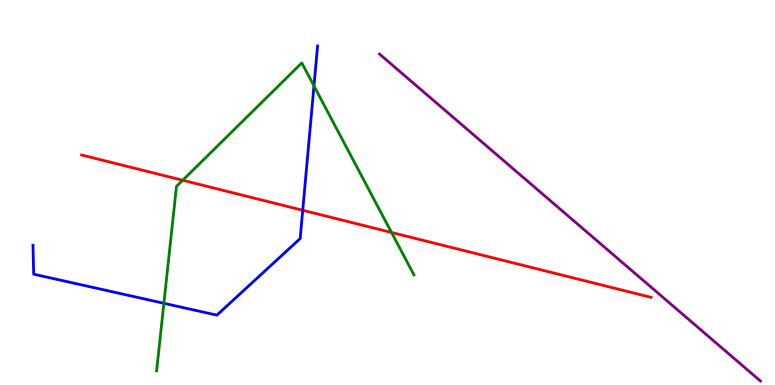[{'lines': ['blue', 'red'], 'intersections': [{'x': 3.91, 'y': 4.54}]}, {'lines': ['green', 'red'], 'intersections': [{'x': 2.36, 'y': 5.32}, {'x': 5.05, 'y': 3.96}]}, {'lines': ['purple', 'red'], 'intersections': []}, {'lines': ['blue', 'green'], 'intersections': [{'x': 2.11, 'y': 2.12}, {'x': 4.05, 'y': 7.77}]}, {'lines': ['blue', 'purple'], 'intersections': []}, {'lines': ['green', 'purple'], 'intersections': []}]